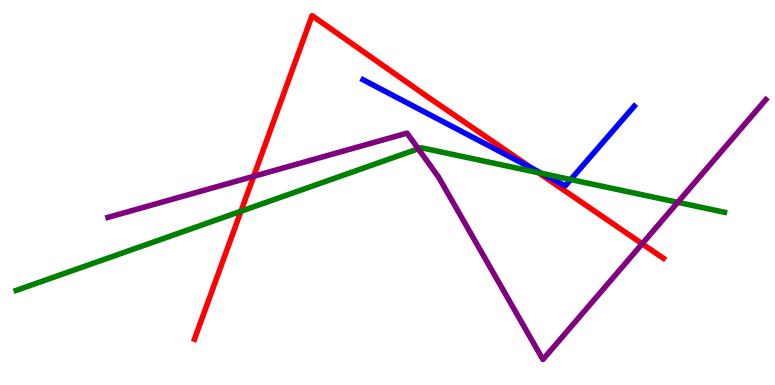[{'lines': ['blue', 'red'], 'intersections': [{'x': 6.87, 'y': 5.63}]}, {'lines': ['green', 'red'], 'intersections': [{'x': 3.11, 'y': 4.51}, {'x': 6.95, 'y': 5.52}]}, {'lines': ['purple', 'red'], 'intersections': [{'x': 3.27, 'y': 5.42}, {'x': 8.29, 'y': 3.67}]}, {'lines': ['blue', 'green'], 'intersections': [{'x': 6.99, 'y': 5.5}, {'x': 7.36, 'y': 5.34}]}, {'lines': ['blue', 'purple'], 'intersections': []}, {'lines': ['green', 'purple'], 'intersections': [{'x': 5.4, 'y': 6.14}, {'x': 8.75, 'y': 4.74}]}]